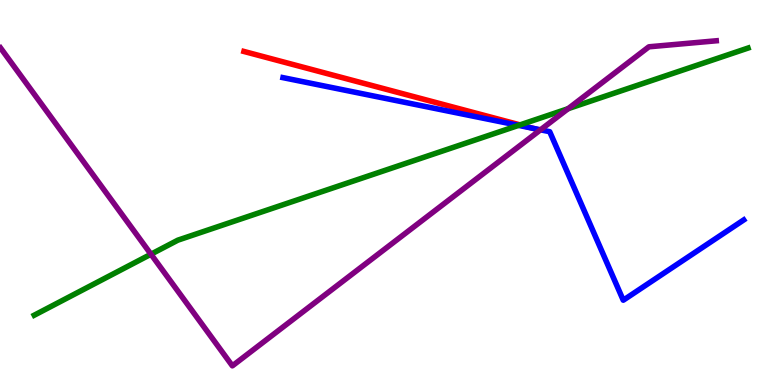[{'lines': ['blue', 'red'], 'intersections': [{'x': 6.87, 'y': 6.67}]}, {'lines': ['green', 'red'], 'intersections': [{'x': 6.71, 'y': 6.76}]}, {'lines': ['purple', 'red'], 'intersections': []}, {'lines': ['blue', 'green'], 'intersections': [{'x': 6.69, 'y': 6.74}]}, {'lines': ['blue', 'purple'], 'intersections': [{'x': 6.97, 'y': 6.63}]}, {'lines': ['green', 'purple'], 'intersections': [{'x': 1.95, 'y': 3.4}, {'x': 7.33, 'y': 7.18}]}]